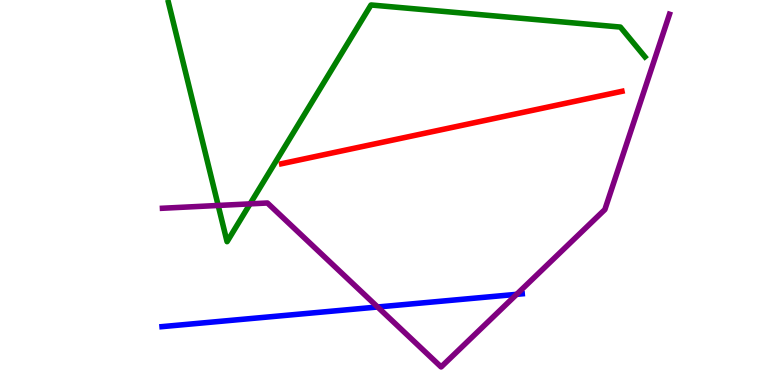[{'lines': ['blue', 'red'], 'intersections': []}, {'lines': ['green', 'red'], 'intersections': []}, {'lines': ['purple', 'red'], 'intersections': []}, {'lines': ['blue', 'green'], 'intersections': []}, {'lines': ['blue', 'purple'], 'intersections': [{'x': 4.87, 'y': 2.03}, {'x': 6.67, 'y': 2.36}]}, {'lines': ['green', 'purple'], 'intersections': [{'x': 2.82, 'y': 4.66}, {'x': 3.23, 'y': 4.7}]}]